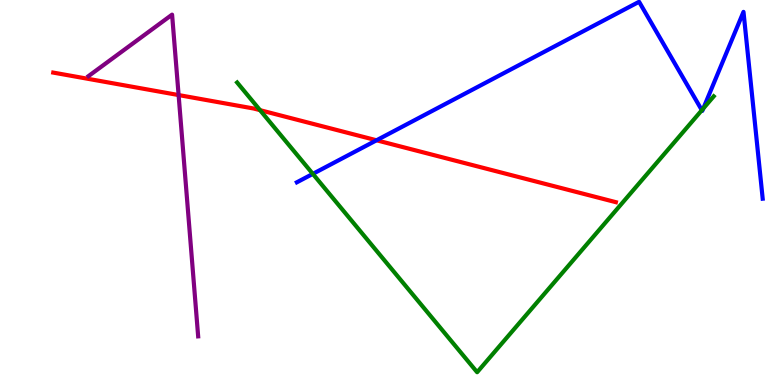[{'lines': ['blue', 'red'], 'intersections': [{'x': 4.86, 'y': 6.36}]}, {'lines': ['green', 'red'], 'intersections': [{'x': 3.36, 'y': 7.14}]}, {'lines': ['purple', 'red'], 'intersections': [{'x': 2.3, 'y': 7.53}]}, {'lines': ['blue', 'green'], 'intersections': [{'x': 4.04, 'y': 5.48}, {'x': 9.06, 'y': 7.14}, {'x': 9.07, 'y': 7.18}]}, {'lines': ['blue', 'purple'], 'intersections': []}, {'lines': ['green', 'purple'], 'intersections': []}]